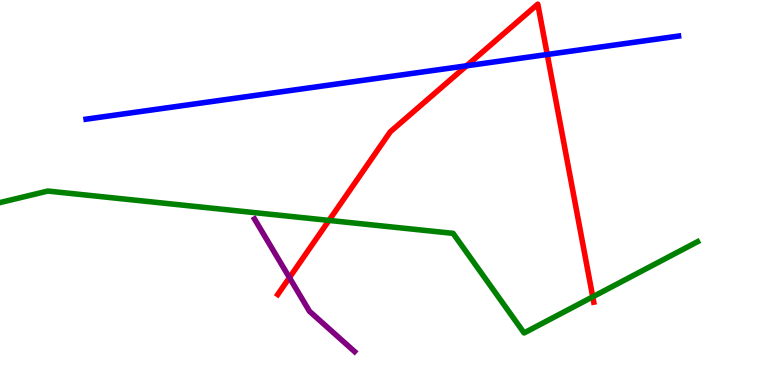[{'lines': ['blue', 'red'], 'intersections': [{'x': 6.02, 'y': 8.29}, {'x': 7.06, 'y': 8.58}]}, {'lines': ['green', 'red'], 'intersections': [{'x': 4.25, 'y': 4.28}, {'x': 7.65, 'y': 2.29}]}, {'lines': ['purple', 'red'], 'intersections': [{'x': 3.73, 'y': 2.79}]}, {'lines': ['blue', 'green'], 'intersections': []}, {'lines': ['blue', 'purple'], 'intersections': []}, {'lines': ['green', 'purple'], 'intersections': []}]